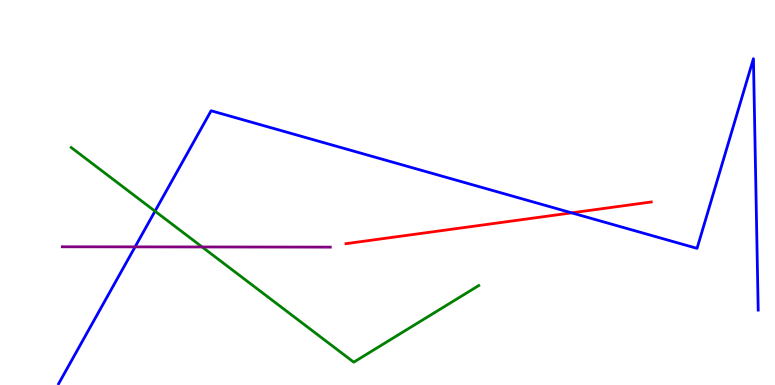[{'lines': ['blue', 'red'], 'intersections': [{'x': 7.38, 'y': 4.47}]}, {'lines': ['green', 'red'], 'intersections': []}, {'lines': ['purple', 'red'], 'intersections': []}, {'lines': ['blue', 'green'], 'intersections': [{'x': 2.0, 'y': 4.51}]}, {'lines': ['blue', 'purple'], 'intersections': [{'x': 1.74, 'y': 3.59}]}, {'lines': ['green', 'purple'], 'intersections': [{'x': 2.61, 'y': 3.59}]}]